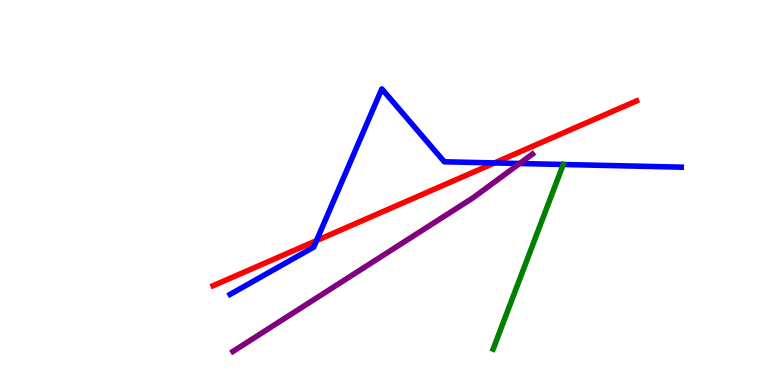[{'lines': ['blue', 'red'], 'intersections': [{'x': 4.08, 'y': 3.75}, {'x': 6.38, 'y': 5.77}]}, {'lines': ['green', 'red'], 'intersections': []}, {'lines': ['purple', 'red'], 'intersections': []}, {'lines': ['blue', 'green'], 'intersections': [{'x': 7.27, 'y': 5.73}]}, {'lines': ['blue', 'purple'], 'intersections': [{'x': 6.71, 'y': 5.75}]}, {'lines': ['green', 'purple'], 'intersections': []}]